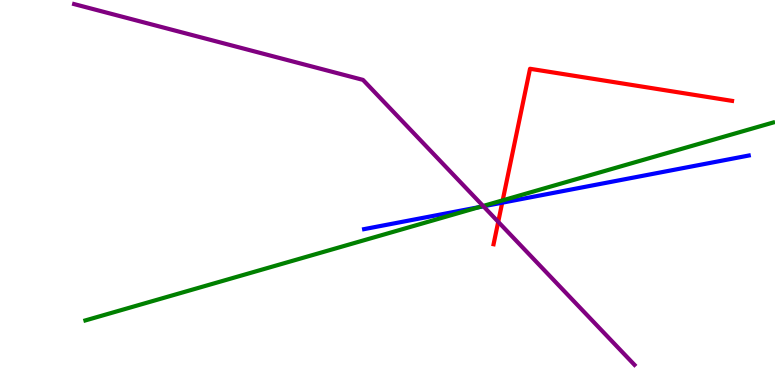[{'lines': ['blue', 'red'], 'intersections': [{'x': 6.48, 'y': 4.73}]}, {'lines': ['green', 'red'], 'intersections': [{'x': 6.49, 'y': 4.8}]}, {'lines': ['purple', 'red'], 'intersections': [{'x': 6.43, 'y': 4.24}]}, {'lines': ['blue', 'green'], 'intersections': [{'x': 6.18, 'y': 4.62}]}, {'lines': ['blue', 'purple'], 'intersections': [{'x': 6.24, 'y': 4.64}]}, {'lines': ['green', 'purple'], 'intersections': [{'x': 6.23, 'y': 4.65}]}]